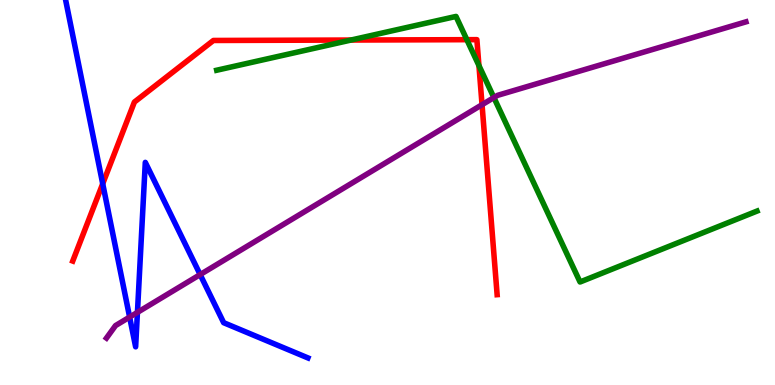[{'lines': ['blue', 'red'], 'intersections': [{'x': 1.33, 'y': 5.23}]}, {'lines': ['green', 'red'], 'intersections': [{'x': 4.53, 'y': 8.96}, {'x': 6.02, 'y': 8.97}, {'x': 6.18, 'y': 8.3}]}, {'lines': ['purple', 'red'], 'intersections': [{'x': 6.22, 'y': 7.28}]}, {'lines': ['blue', 'green'], 'intersections': []}, {'lines': ['blue', 'purple'], 'intersections': [{'x': 1.67, 'y': 1.76}, {'x': 1.77, 'y': 1.89}, {'x': 2.58, 'y': 2.87}]}, {'lines': ['green', 'purple'], 'intersections': [{'x': 6.37, 'y': 7.47}]}]